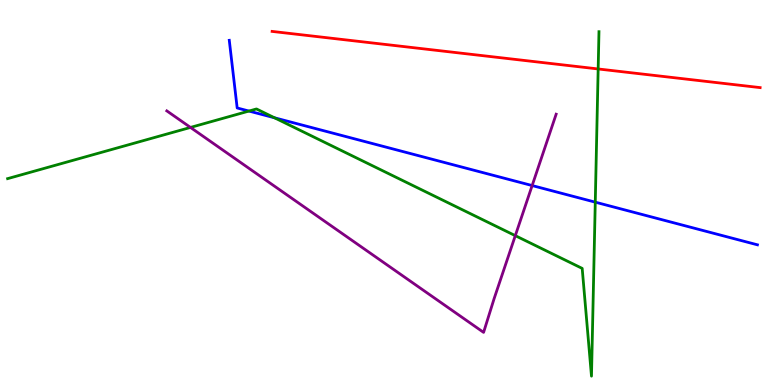[{'lines': ['blue', 'red'], 'intersections': []}, {'lines': ['green', 'red'], 'intersections': [{'x': 7.72, 'y': 8.21}]}, {'lines': ['purple', 'red'], 'intersections': []}, {'lines': ['blue', 'green'], 'intersections': [{'x': 3.21, 'y': 7.12}, {'x': 3.54, 'y': 6.94}, {'x': 7.68, 'y': 4.75}]}, {'lines': ['blue', 'purple'], 'intersections': [{'x': 6.87, 'y': 5.18}]}, {'lines': ['green', 'purple'], 'intersections': [{'x': 2.46, 'y': 6.69}, {'x': 6.65, 'y': 3.88}]}]